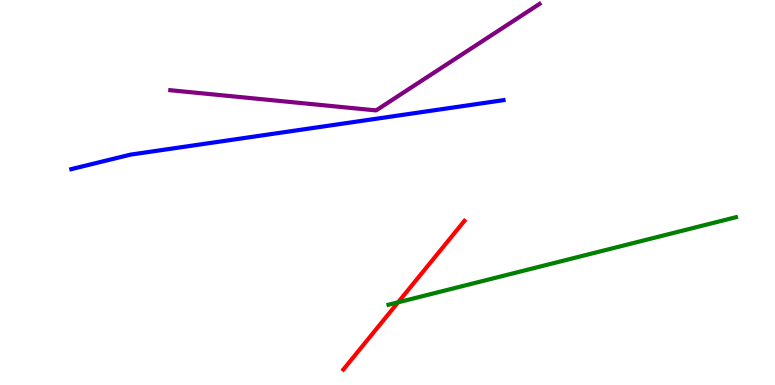[{'lines': ['blue', 'red'], 'intersections': []}, {'lines': ['green', 'red'], 'intersections': [{'x': 5.14, 'y': 2.15}]}, {'lines': ['purple', 'red'], 'intersections': []}, {'lines': ['blue', 'green'], 'intersections': []}, {'lines': ['blue', 'purple'], 'intersections': []}, {'lines': ['green', 'purple'], 'intersections': []}]